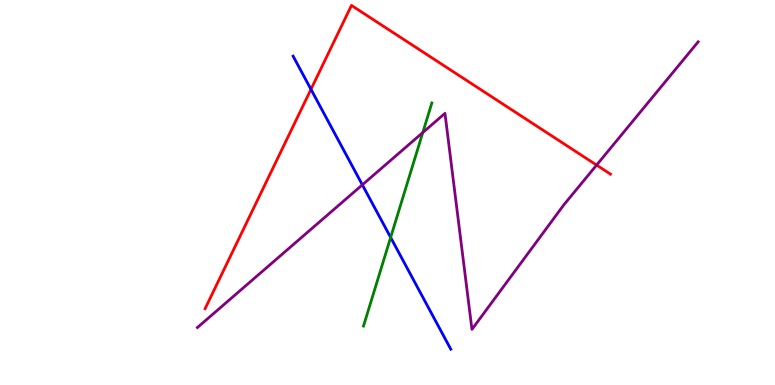[{'lines': ['blue', 'red'], 'intersections': [{'x': 4.01, 'y': 7.68}]}, {'lines': ['green', 'red'], 'intersections': []}, {'lines': ['purple', 'red'], 'intersections': [{'x': 7.7, 'y': 5.71}]}, {'lines': ['blue', 'green'], 'intersections': [{'x': 5.04, 'y': 3.83}]}, {'lines': ['blue', 'purple'], 'intersections': [{'x': 4.68, 'y': 5.2}]}, {'lines': ['green', 'purple'], 'intersections': [{'x': 5.46, 'y': 6.56}]}]